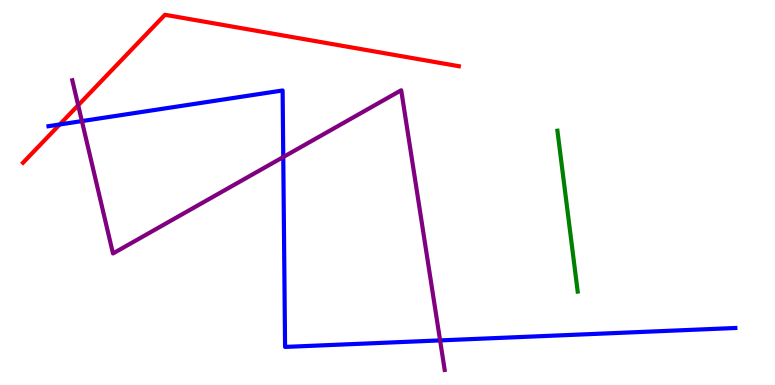[{'lines': ['blue', 'red'], 'intersections': [{'x': 0.771, 'y': 6.77}]}, {'lines': ['green', 'red'], 'intersections': []}, {'lines': ['purple', 'red'], 'intersections': [{'x': 1.01, 'y': 7.27}]}, {'lines': ['blue', 'green'], 'intersections': []}, {'lines': ['blue', 'purple'], 'intersections': [{'x': 1.06, 'y': 6.85}, {'x': 3.65, 'y': 5.92}, {'x': 5.68, 'y': 1.16}]}, {'lines': ['green', 'purple'], 'intersections': []}]